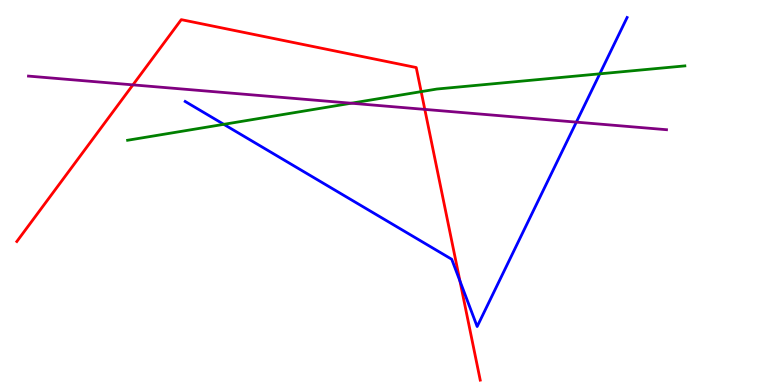[{'lines': ['blue', 'red'], 'intersections': [{'x': 5.93, 'y': 2.7}]}, {'lines': ['green', 'red'], 'intersections': [{'x': 5.43, 'y': 7.62}]}, {'lines': ['purple', 'red'], 'intersections': [{'x': 1.72, 'y': 7.8}, {'x': 5.48, 'y': 7.16}]}, {'lines': ['blue', 'green'], 'intersections': [{'x': 2.89, 'y': 6.77}, {'x': 7.74, 'y': 8.08}]}, {'lines': ['blue', 'purple'], 'intersections': [{'x': 7.44, 'y': 6.83}]}, {'lines': ['green', 'purple'], 'intersections': [{'x': 4.53, 'y': 7.32}]}]